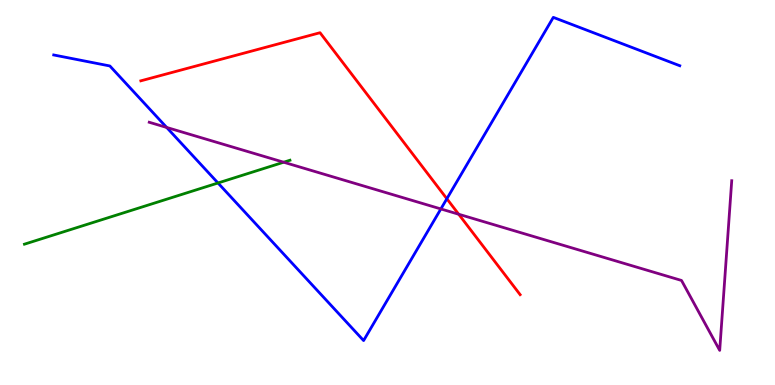[{'lines': ['blue', 'red'], 'intersections': [{'x': 5.77, 'y': 4.84}]}, {'lines': ['green', 'red'], 'intersections': []}, {'lines': ['purple', 'red'], 'intersections': [{'x': 5.92, 'y': 4.44}]}, {'lines': ['blue', 'green'], 'intersections': [{'x': 2.81, 'y': 5.25}]}, {'lines': ['blue', 'purple'], 'intersections': [{'x': 2.15, 'y': 6.69}, {'x': 5.69, 'y': 4.57}]}, {'lines': ['green', 'purple'], 'intersections': [{'x': 3.66, 'y': 5.79}]}]